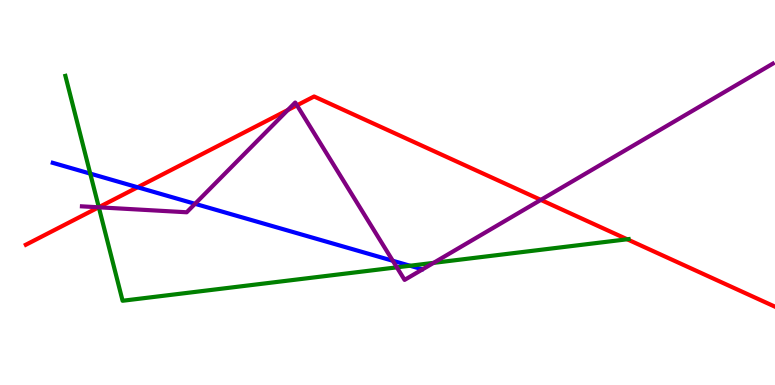[{'lines': ['blue', 'red'], 'intersections': [{'x': 1.78, 'y': 5.14}]}, {'lines': ['green', 'red'], 'intersections': [{'x': 1.27, 'y': 4.62}, {'x': 8.09, 'y': 3.79}]}, {'lines': ['purple', 'red'], 'intersections': [{'x': 1.27, 'y': 4.62}, {'x': 3.71, 'y': 7.14}, {'x': 3.83, 'y': 7.26}, {'x': 6.98, 'y': 4.81}]}, {'lines': ['blue', 'green'], 'intersections': [{'x': 1.16, 'y': 5.49}, {'x': 5.29, 'y': 3.1}]}, {'lines': ['blue', 'purple'], 'intersections': [{'x': 2.52, 'y': 4.71}, {'x': 5.07, 'y': 3.23}]}, {'lines': ['green', 'purple'], 'intersections': [{'x': 1.28, 'y': 4.62}, {'x': 5.12, 'y': 3.06}, {'x': 5.59, 'y': 3.17}]}]